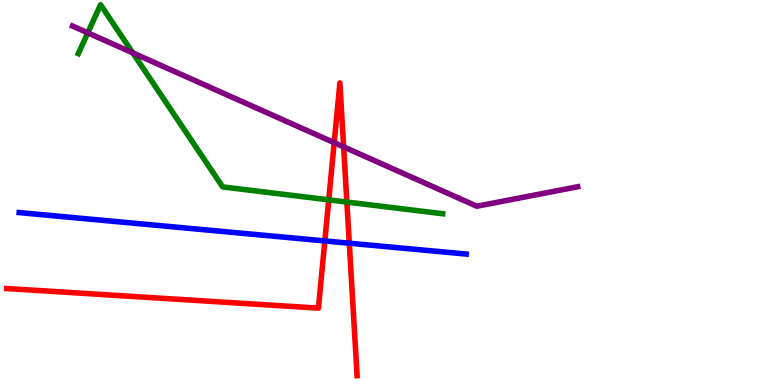[{'lines': ['blue', 'red'], 'intersections': [{'x': 4.19, 'y': 3.74}, {'x': 4.51, 'y': 3.68}]}, {'lines': ['green', 'red'], 'intersections': [{'x': 4.24, 'y': 4.81}, {'x': 4.48, 'y': 4.75}]}, {'lines': ['purple', 'red'], 'intersections': [{'x': 4.31, 'y': 6.29}, {'x': 4.43, 'y': 6.19}]}, {'lines': ['blue', 'green'], 'intersections': []}, {'lines': ['blue', 'purple'], 'intersections': []}, {'lines': ['green', 'purple'], 'intersections': [{'x': 1.13, 'y': 9.15}, {'x': 1.71, 'y': 8.63}]}]